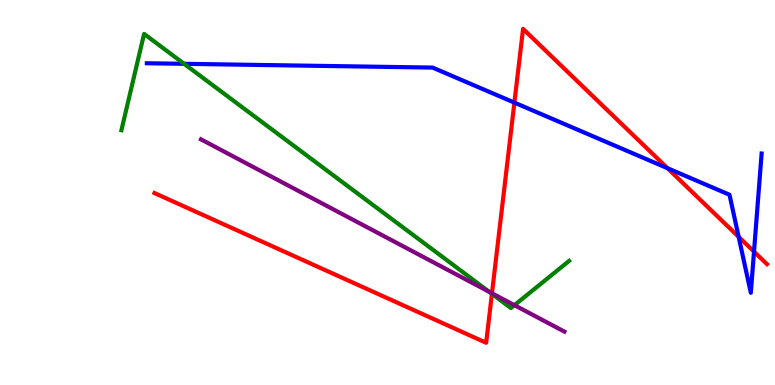[{'lines': ['blue', 'red'], 'intersections': [{'x': 6.64, 'y': 7.33}, {'x': 8.61, 'y': 5.63}, {'x': 9.53, 'y': 3.85}, {'x': 9.73, 'y': 3.46}]}, {'lines': ['green', 'red'], 'intersections': [{'x': 6.35, 'y': 2.37}]}, {'lines': ['purple', 'red'], 'intersections': [{'x': 6.35, 'y': 2.38}]}, {'lines': ['blue', 'green'], 'intersections': [{'x': 2.38, 'y': 8.34}]}, {'lines': ['blue', 'purple'], 'intersections': []}, {'lines': ['green', 'purple'], 'intersections': [{'x': 6.31, 'y': 2.42}, {'x': 6.64, 'y': 2.07}]}]